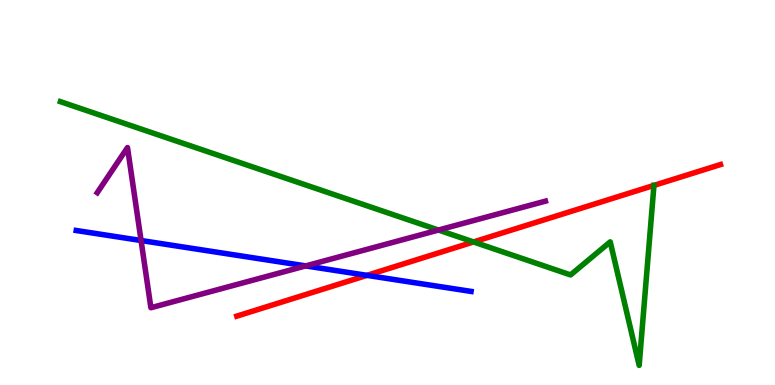[{'lines': ['blue', 'red'], 'intersections': [{'x': 4.73, 'y': 2.85}]}, {'lines': ['green', 'red'], 'intersections': [{'x': 6.11, 'y': 3.72}, {'x': 8.44, 'y': 5.18}]}, {'lines': ['purple', 'red'], 'intersections': []}, {'lines': ['blue', 'green'], 'intersections': []}, {'lines': ['blue', 'purple'], 'intersections': [{'x': 1.82, 'y': 3.75}, {'x': 3.94, 'y': 3.09}]}, {'lines': ['green', 'purple'], 'intersections': [{'x': 5.66, 'y': 4.02}]}]